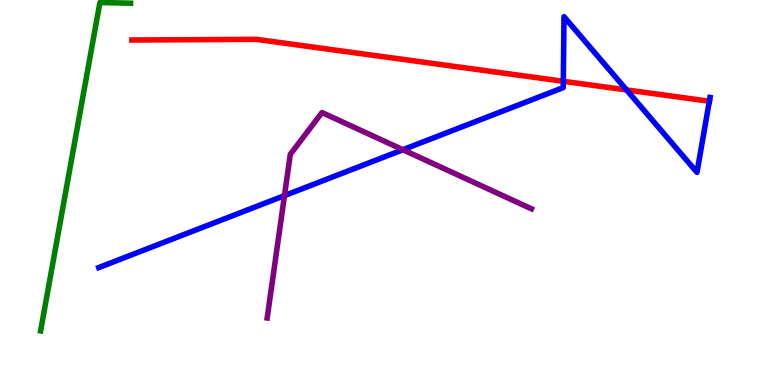[{'lines': ['blue', 'red'], 'intersections': [{'x': 7.27, 'y': 7.89}, {'x': 8.08, 'y': 7.66}, {'x': 9.15, 'y': 7.37}]}, {'lines': ['green', 'red'], 'intersections': []}, {'lines': ['purple', 'red'], 'intersections': []}, {'lines': ['blue', 'green'], 'intersections': []}, {'lines': ['blue', 'purple'], 'intersections': [{'x': 3.67, 'y': 4.92}, {'x': 5.2, 'y': 6.11}]}, {'lines': ['green', 'purple'], 'intersections': []}]